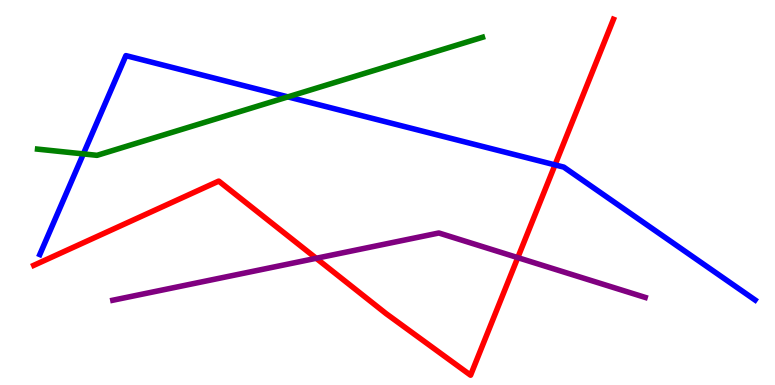[{'lines': ['blue', 'red'], 'intersections': [{'x': 7.16, 'y': 5.72}]}, {'lines': ['green', 'red'], 'intersections': []}, {'lines': ['purple', 'red'], 'intersections': [{'x': 4.08, 'y': 3.29}, {'x': 6.68, 'y': 3.31}]}, {'lines': ['blue', 'green'], 'intersections': [{'x': 1.08, 'y': 6.0}, {'x': 3.71, 'y': 7.48}]}, {'lines': ['blue', 'purple'], 'intersections': []}, {'lines': ['green', 'purple'], 'intersections': []}]